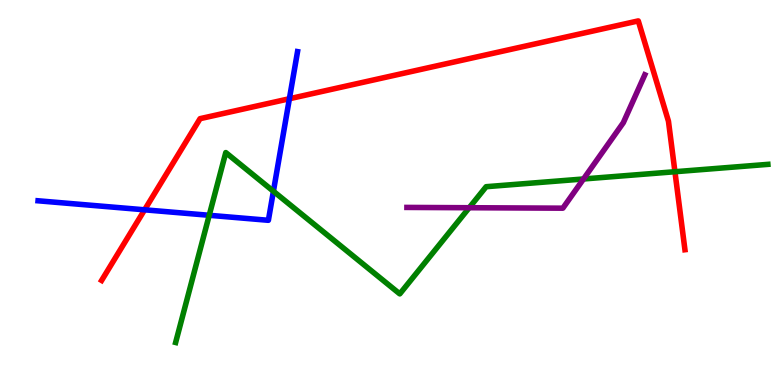[{'lines': ['blue', 'red'], 'intersections': [{'x': 1.87, 'y': 4.55}, {'x': 3.73, 'y': 7.44}]}, {'lines': ['green', 'red'], 'intersections': [{'x': 8.71, 'y': 5.54}]}, {'lines': ['purple', 'red'], 'intersections': []}, {'lines': ['blue', 'green'], 'intersections': [{'x': 2.7, 'y': 4.41}, {'x': 3.53, 'y': 5.03}]}, {'lines': ['blue', 'purple'], 'intersections': []}, {'lines': ['green', 'purple'], 'intersections': [{'x': 6.05, 'y': 4.6}, {'x': 7.53, 'y': 5.35}]}]